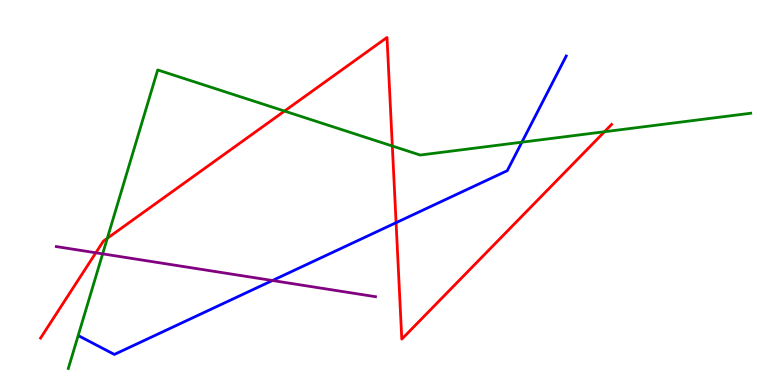[{'lines': ['blue', 'red'], 'intersections': [{'x': 5.11, 'y': 4.22}]}, {'lines': ['green', 'red'], 'intersections': [{'x': 1.38, 'y': 3.81}, {'x': 3.67, 'y': 7.12}, {'x': 5.06, 'y': 6.21}, {'x': 7.8, 'y': 6.58}]}, {'lines': ['purple', 'red'], 'intersections': [{'x': 1.24, 'y': 3.43}]}, {'lines': ['blue', 'green'], 'intersections': [{'x': 6.73, 'y': 6.31}]}, {'lines': ['blue', 'purple'], 'intersections': [{'x': 3.52, 'y': 2.71}]}, {'lines': ['green', 'purple'], 'intersections': [{'x': 1.32, 'y': 3.41}]}]